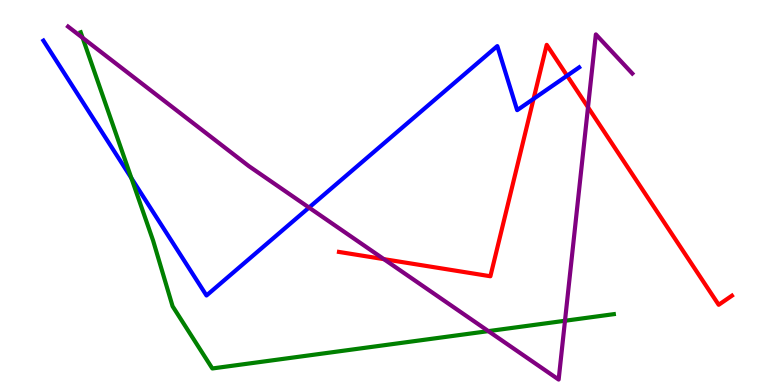[{'lines': ['blue', 'red'], 'intersections': [{'x': 6.88, 'y': 7.43}, {'x': 7.32, 'y': 8.03}]}, {'lines': ['green', 'red'], 'intersections': []}, {'lines': ['purple', 'red'], 'intersections': [{'x': 4.95, 'y': 3.27}, {'x': 7.59, 'y': 7.21}]}, {'lines': ['blue', 'green'], 'intersections': [{'x': 1.7, 'y': 5.37}]}, {'lines': ['blue', 'purple'], 'intersections': [{'x': 3.99, 'y': 4.61}]}, {'lines': ['green', 'purple'], 'intersections': [{'x': 1.07, 'y': 9.02}, {'x': 6.3, 'y': 1.4}, {'x': 7.29, 'y': 1.67}]}]